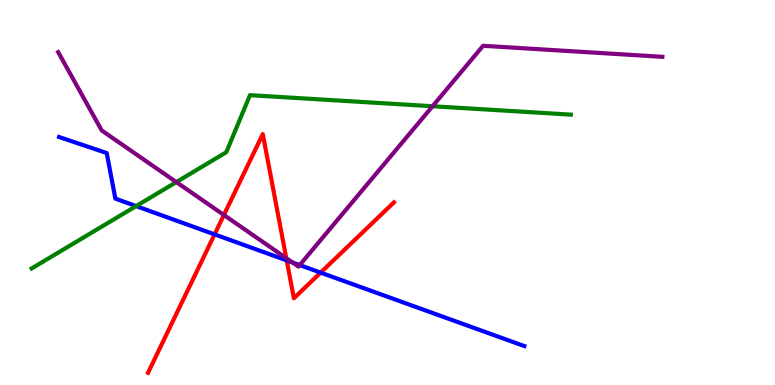[{'lines': ['blue', 'red'], 'intersections': [{'x': 2.77, 'y': 3.91}, {'x': 3.7, 'y': 3.24}, {'x': 4.14, 'y': 2.92}]}, {'lines': ['green', 'red'], 'intersections': []}, {'lines': ['purple', 'red'], 'intersections': [{'x': 2.89, 'y': 4.42}, {'x': 3.69, 'y': 3.29}]}, {'lines': ['blue', 'green'], 'intersections': [{'x': 1.76, 'y': 4.65}]}, {'lines': ['blue', 'purple'], 'intersections': [{'x': 3.77, 'y': 3.18}, {'x': 3.87, 'y': 3.11}]}, {'lines': ['green', 'purple'], 'intersections': [{'x': 2.28, 'y': 5.27}, {'x': 5.58, 'y': 7.24}]}]